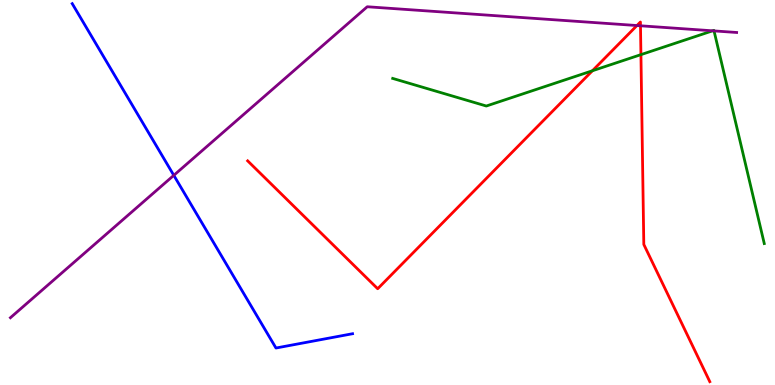[{'lines': ['blue', 'red'], 'intersections': []}, {'lines': ['green', 'red'], 'intersections': [{'x': 7.64, 'y': 8.16}, {'x': 8.27, 'y': 8.58}]}, {'lines': ['purple', 'red'], 'intersections': [{'x': 8.22, 'y': 9.34}, {'x': 8.26, 'y': 9.33}]}, {'lines': ['blue', 'green'], 'intersections': []}, {'lines': ['blue', 'purple'], 'intersections': [{'x': 2.24, 'y': 5.45}]}, {'lines': ['green', 'purple'], 'intersections': [{'x': 9.2, 'y': 9.2}, {'x': 9.21, 'y': 9.2}]}]